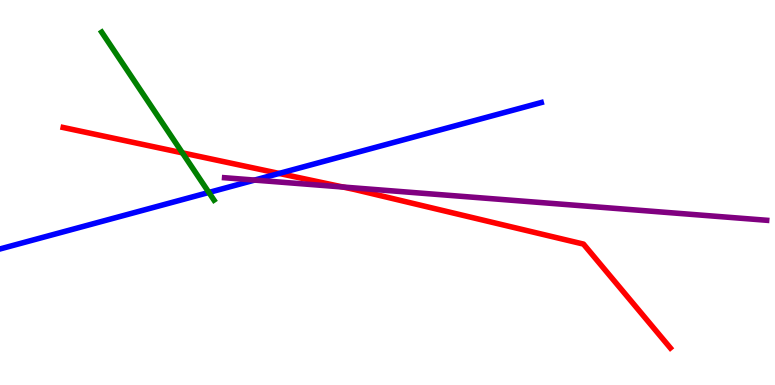[{'lines': ['blue', 'red'], 'intersections': [{'x': 3.6, 'y': 5.49}]}, {'lines': ['green', 'red'], 'intersections': [{'x': 2.35, 'y': 6.03}]}, {'lines': ['purple', 'red'], 'intersections': [{'x': 4.43, 'y': 5.14}]}, {'lines': ['blue', 'green'], 'intersections': [{'x': 2.7, 'y': 5.0}]}, {'lines': ['blue', 'purple'], 'intersections': [{'x': 3.28, 'y': 5.32}]}, {'lines': ['green', 'purple'], 'intersections': []}]